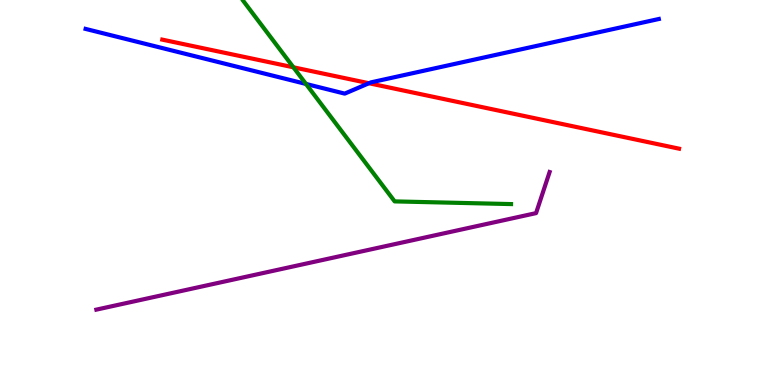[{'lines': ['blue', 'red'], 'intersections': [{'x': 4.76, 'y': 7.84}]}, {'lines': ['green', 'red'], 'intersections': [{'x': 3.79, 'y': 8.25}]}, {'lines': ['purple', 'red'], 'intersections': []}, {'lines': ['blue', 'green'], 'intersections': [{'x': 3.95, 'y': 7.82}]}, {'lines': ['blue', 'purple'], 'intersections': []}, {'lines': ['green', 'purple'], 'intersections': []}]